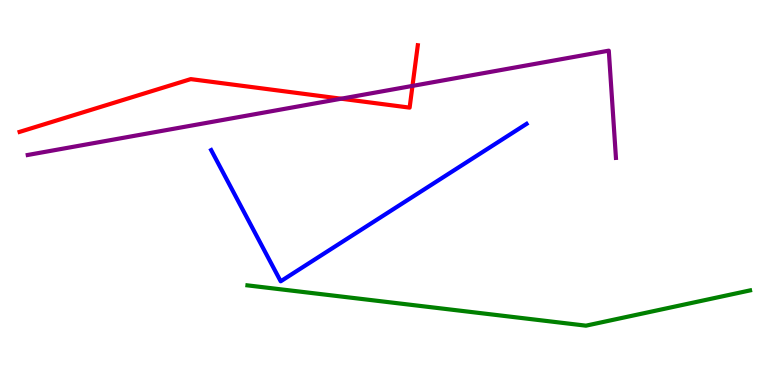[{'lines': ['blue', 'red'], 'intersections': []}, {'lines': ['green', 'red'], 'intersections': []}, {'lines': ['purple', 'red'], 'intersections': [{'x': 4.4, 'y': 7.44}, {'x': 5.32, 'y': 7.77}]}, {'lines': ['blue', 'green'], 'intersections': []}, {'lines': ['blue', 'purple'], 'intersections': []}, {'lines': ['green', 'purple'], 'intersections': []}]